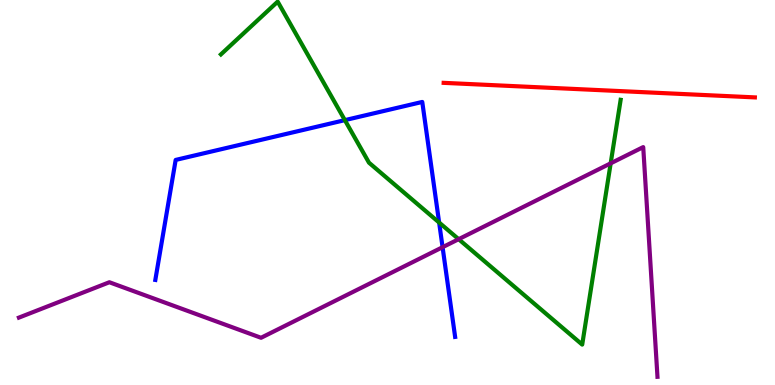[{'lines': ['blue', 'red'], 'intersections': []}, {'lines': ['green', 'red'], 'intersections': []}, {'lines': ['purple', 'red'], 'intersections': []}, {'lines': ['blue', 'green'], 'intersections': [{'x': 4.45, 'y': 6.88}, {'x': 5.67, 'y': 4.22}]}, {'lines': ['blue', 'purple'], 'intersections': [{'x': 5.71, 'y': 3.58}]}, {'lines': ['green', 'purple'], 'intersections': [{'x': 5.92, 'y': 3.79}, {'x': 7.88, 'y': 5.76}]}]